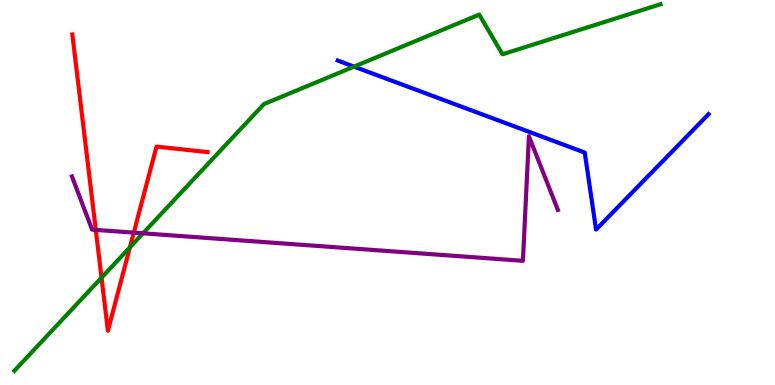[{'lines': ['blue', 'red'], 'intersections': []}, {'lines': ['green', 'red'], 'intersections': [{'x': 1.31, 'y': 2.79}, {'x': 1.68, 'y': 3.58}]}, {'lines': ['purple', 'red'], 'intersections': [{'x': 1.24, 'y': 4.03}, {'x': 1.73, 'y': 3.96}]}, {'lines': ['blue', 'green'], 'intersections': [{'x': 4.57, 'y': 8.27}]}, {'lines': ['blue', 'purple'], 'intersections': []}, {'lines': ['green', 'purple'], 'intersections': [{'x': 1.85, 'y': 3.94}]}]